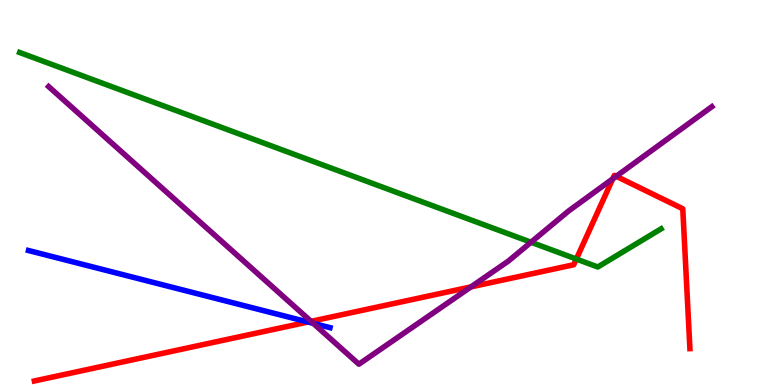[{'lines': ['blue', 'red'], 'intersections': [{'x': 3.97, 'y': 1.64}]}, {'lines': ['green', 'red'], 'intersections': [{'x': 7.44, 'y': 3.27}]}, {'lines': ['purple', 'red'], 'intersections': [{'x': 4.01, 'y': 1.65}, {'x': 6.08, 'y': 2.55}, {'x': 7.91, 'y': 5.35}, {'x': 7.95, 'y': 5.42}]}, {'lines': ['blue', 'green'], 'intersections': []}, {'lines': ['blue', 'purple'], 'intersections': [{'x': 4.04, 'y': 1.6}]}, {'lines': ['green', 'purple'], 'intersections': [{'x': 6.85, 'y': 3.71}]}]